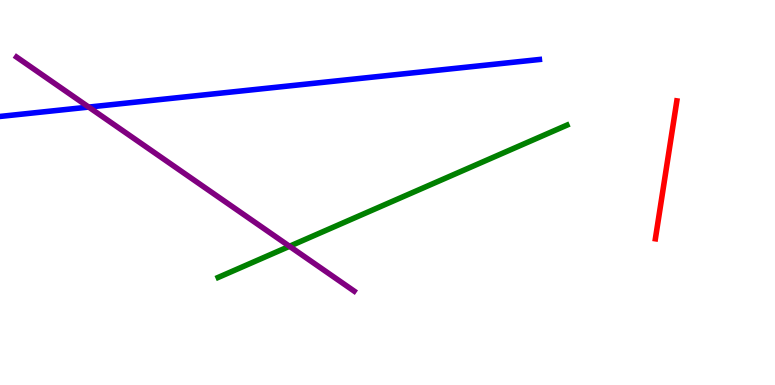[{'lines': ['blue', 'red'], 'intersections': []}, {'lines': ['green', 'red'], 'intersections': []}, {'lines': ['purple', 'red'], 'intersections': []}, {'lines': ['blue', 'green'], 'intersections': []}, {'lines': ['blue', 'purple'], 'intersections': [{'x': 1.14, 'y': 7.22}]}, {'lines': ['green', 'purple'], 'intersections': [{'x': 3.74, 'y': 3.6}]}]